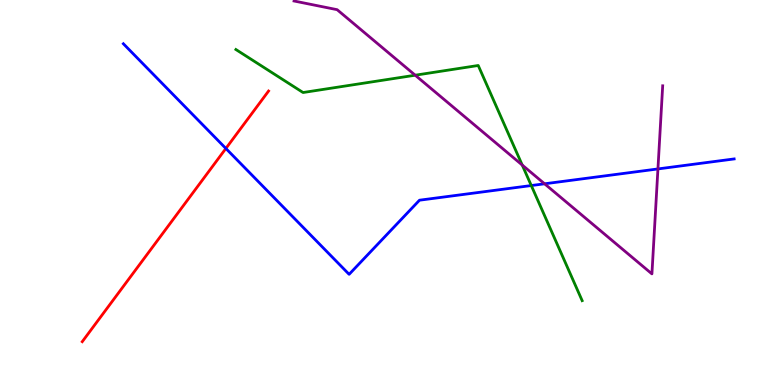[{'lines': ['blue', 'red'], 'intersections': [{'x': 2.91, 'y': 6.14}]}, {'lines': ['green', 'red'], 'intersections': []}, {'lines': ['purple', 'red'], 'intersections': []}, {'lines': ['blue', 'green'], 'intersections': [{'x': 6.86, 'y': 5.18}]}, {'lines': ['blue', 'purple'], 'intersections': [{'x': 7.03, 'y': 5.23}, {'x': 8.49, 'y': 5.61}]}, {'lines': ['green', 'purple'], 'intersections': [{'x': 5.36, 'y': 8.05}, {'x': 6.74, 'y': 5.71}]}]